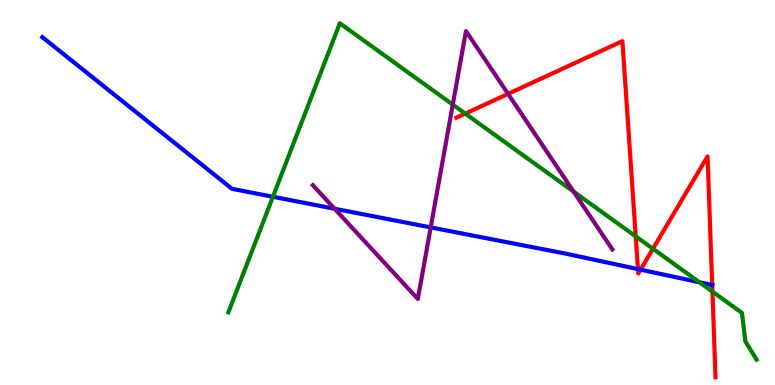[{'lines': ['blue', 'red'], 'intersections': [{'x': 8.23, 'y': 3.01}, {'x': 8.27, 'y': 3.0}, {'x': 9.19, 'y': 2.6}]}, {'lines': ['green', 'red'], 'intersections': [{'x': 6.0, 'y': 7.05}, {'x': 8.2, 'y': 3.86}, {'x': 8.43, 'y': 3.54}, {'x': 9.19, 'y': 2.43}]}, {'lines': ['purple', 'red'], 'intersections': [{'x': 6.56, 'y': 7.56}]}, {'lines': ['blue', 'green'], 'intersections': [{'x': 3.52, 'y': 4.89}, {'x': 9.03, 'y': 2.67}]}, {'lines': ['blue', 'purple'], 'intersections': [{'x': 4.32, 'y': 4.58}, {'x': 5.56, 'y': 4.09}]}, {'lines': ['green', 'purple'], 'intersections': [{'x': 5.84, 'y': 7.28}, {'x': 7.4, 'y': 5.02}]}]